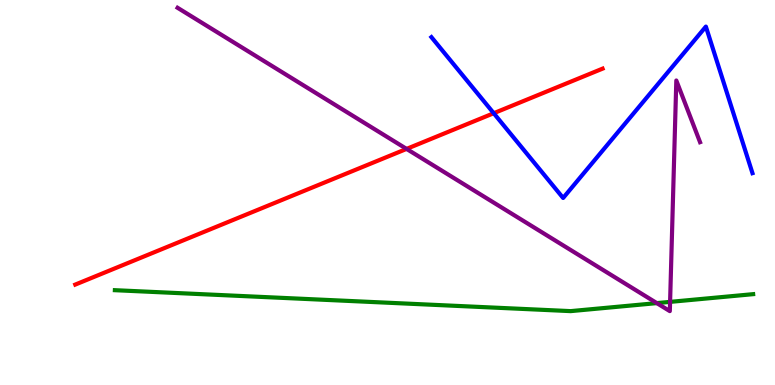[{'lines': ['blue', 'red'], 'intersections': [{'x': 6.37, 'y': 7.06}]}, {'lines': ['green', 'red'], 'intersections': []}, {'lines': ['purple', 'red'], 'intersections': [{'x': 5.25, 'y': 6.13}]}, {'lines': ['blue', 'green'], 'intersections': []}, {'lines': ['blue', 'purple'], 'intersections': []}, {'lines': ['green', 'purple'], 'intersections': [{'x': 8.48, 'y': 2.13}, {'x': 8.65, 'y': 2.16}]}]